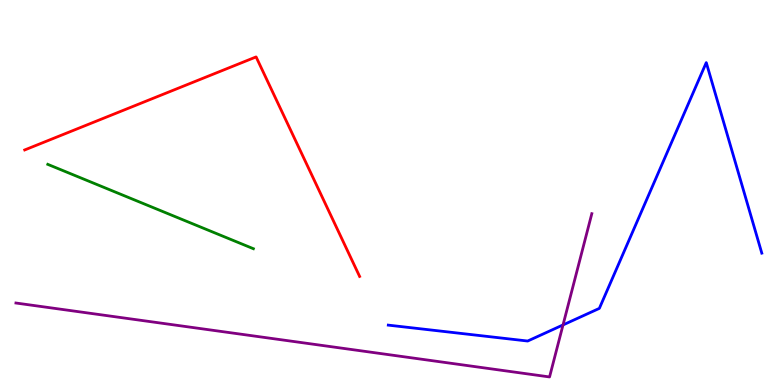[{'lines': ['blue', 'red'], 'intersections': []}, {'lines': ['green', 'red'], 'intersections': []}, {'lines': ['purple', 'red'], 'intersections': []}, {'lines': ['blue', 'green'], 'intersections': []}, {'lines': ['blue', 'purple'], 'intersections': [{'x': 7.26, 'y': 1.56}]}, {'lines': ['green', 'purple'], 'intersections': []}]